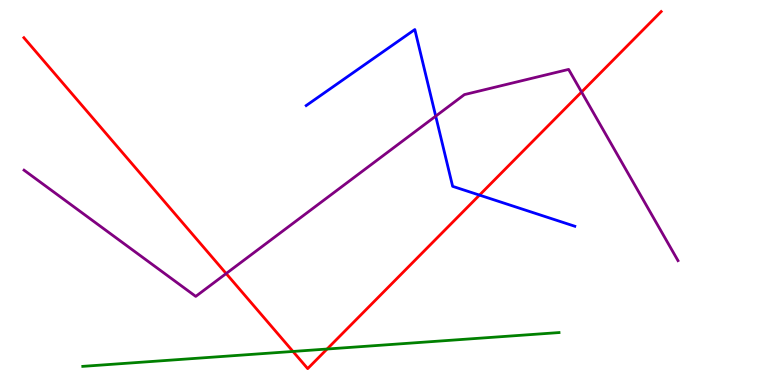[{'lines': ['blue', 'red'], 'intersections': [{'x': 6.19, 'y': 4.93}]}, {'lines': ['green', 'red'], 'intersections': [{'x': 3.78, 'y': 0.871}, {'x': 4.22, 'y': 0.934}]}, {'lines': ['purple', 'red'], 'intersections': [{'x': 2.92, 'y': 2.9}, {'x': 7.5, 'y': 7.61}]}, {'lines': ['blue', 'green'], 'intersections': []}, {'lines': ['blue', 'purple'], 'intersections': [{'x': 5.62, 'y': 6.98}]}, {'lines': ['green', 'purple'], 'intersections': []}]